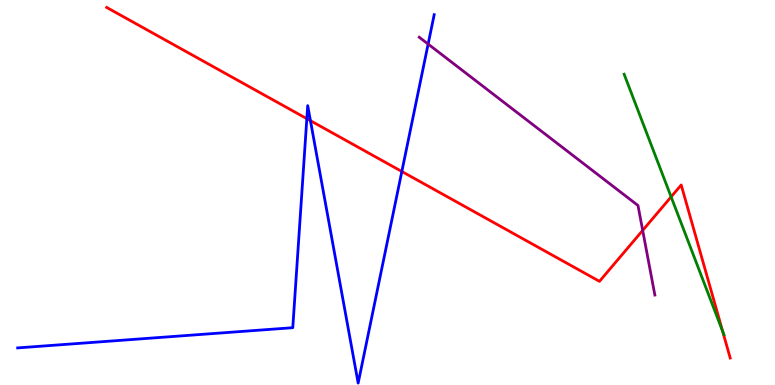[{'lines': ['blue', 'red'], 'intersections': [{'x': 3.96, 'y': 6.92}, {'x': 4.01, 'y': 6.87}, {'x': 5.18, 'y': 5.55}]}, {'lines': ['green', 'red'], 'intersections': [{'x': 8.66, 'y': 4.89}, {'x': 9.32, 'y': 1.39}]}, {'lines': ['purple', 'red'], 'intersections': [{'x': 8.29, 'y': 4.02}]}, {'lines': ['blue', 'green'], 'intersections': []}, {'lines': ['blue', 'purple'], 'intersections': [{'x': 5.52, 'y': 8.86}]}, {'lines': ['green', 'purple'], 'intersections': []}]